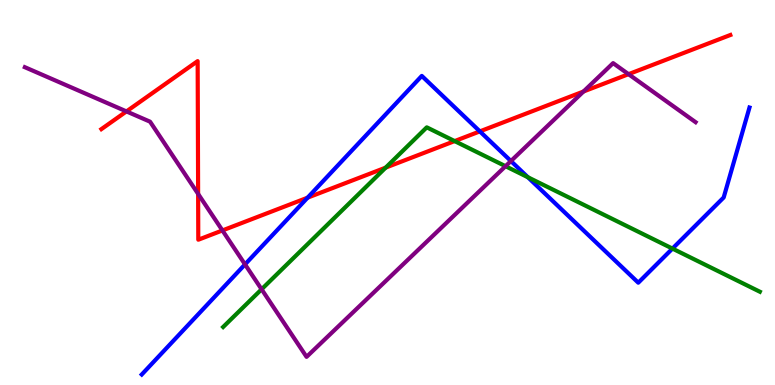[{'lines': ['blue', 'red'], 'intersections': [{'x': 3.97, 'y': 4.87}, {'x': 6.19, 'y': 6.59}]}, {'lines': ['green', 'red'], 'intersections': [{'x': 4.98, 'y': 5.65}, {'x': 5.87, 'y': 6.34}]}, {'lines': ['purple', 'red'], 'intersections': [{'x': 1.63, 'y': 7.11}, {'x': 2.56, 'y': 4.96}, {'x': 2.87, 'y': 4.01}, {'x': 7.53, 'y': 7.62}, {'x': 8.11, 'y': 8.07}]}, {'lines': ['blue', 'green'], 'intersections': [{'x': 6.81, 'y': 5.4}, {'x': 8.68, 'y': 3.54}]}, {'lines': ['blue', 'purple'], 'intersections': [{'x': 3.16, 'y': 3.13}, {'x': 6.59, 'y': 5.82}]}, {'lines': ['green', 'purple'], 'intersections': [{'x': 3.38, 'y': 2.49}, {'x': 6.52, 'y': 5.68}]}]